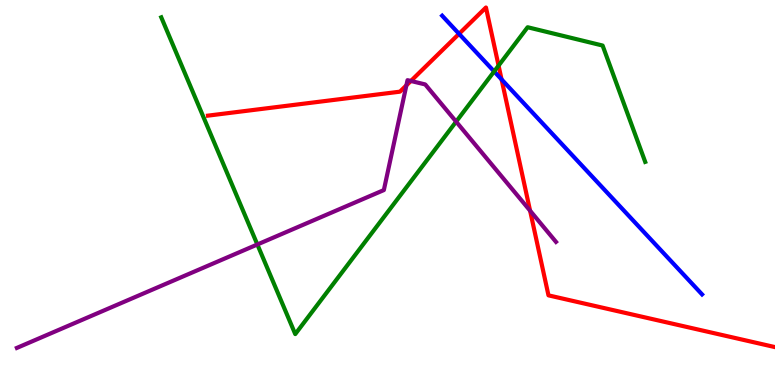[{'lines': ['blue', 'red'], 'intersections': [{'x': 5.92, 'y': 9.12}, {'x': 6.47, 'y': 7.94}]}, {'lines': ['green', 'red'], 'intersections': [{'x': 6.43, 'y': 8.3}]}, {'lines': ['purple', 'red'], 'intersections': [{'x': 5.24, 'y': 7.78}, {'x': 5.3, 'y': 7.9}, {'x': 6.84, 'y': 4.53}]}, {'lines': ['blue', 'green'], 'intersections': [{'x': 6.38, 'y': 8.14}]}, {'lines': ['blue', 'purple'], 'intersections': []}, {'lines': ['green', 'purple'], 'intersections': [{'x': 3.32, 'y': 3.65}, {'x': 5.89, 'y': 6.84}]}]